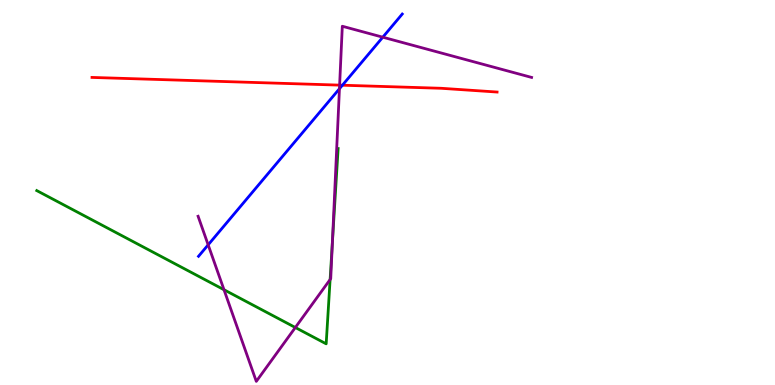[{'lines': ['blue', 'red'], 'intersections': [{'x': 4.42, 'y': 7.79}]}, {'lines': ['green', 'red'], 'intersections': []}, {'lines': ['purple', 'red'], 'intersections': [{'x': 4.38, 'y': 7.79}]}, {'lines': ['blue', 'green'], 'intersections': []}, {'lines': ['blue', 'purple'], 'intersections': [{'x': 2.69, 'y': 3.64}, {'x': 4.38, 'y': 7.7}, {'x': 4.94, 'y': 9.03}]}, {'lines': ['green', 'purple'], 'intersections': [{'x': 2.89, 'y': 2.47}, {'x': 3.81, 'y': 1.49}, {'x': 4.26, 'y': 2.74}, {'x': 4.29, 'y': 3.72}]}]